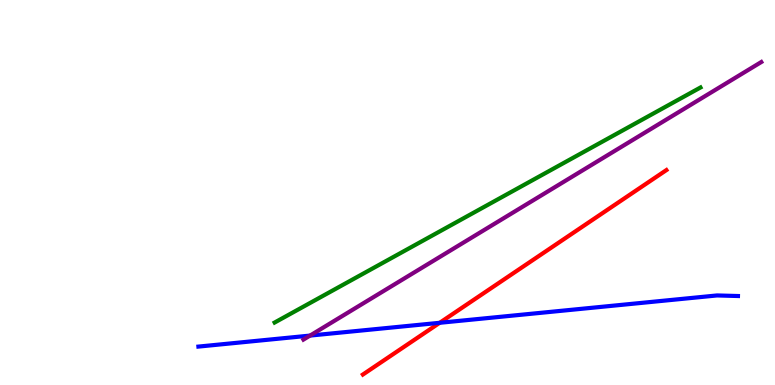[{'lines': ['blue', 'red'], 'intersections': [{'x': 5.67, 'y': 1.62}]}, {'lines': ['green', 'red'], 'intersections': []}, {'lines': ['purple', 'red'], 'intersections': []}, {'lines': ['blue', 'green'], 'intersections': []}, {'lines': ['blue', 'purple'], 'intersections': [{'x': 4.0, 'y': 1.28}]}, {'lines': ['green', 'purple'], 'intersections': []}]